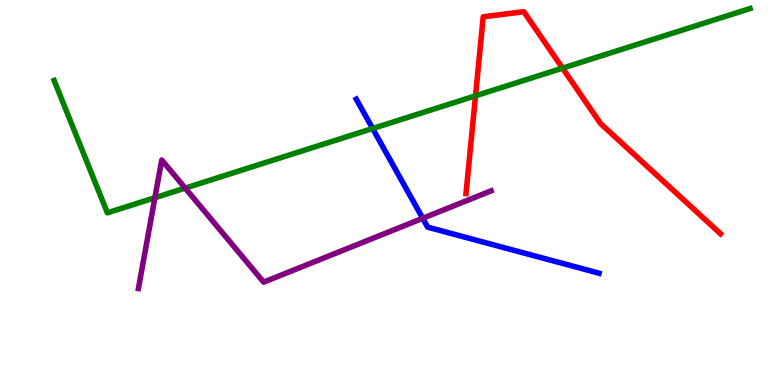[{'lines': ['blue', 'red'], 'intersections': []}, {'lines': ['green', 'red'], 'intersections': [{'x': 6.14, 'y': 7.51}, {'x': 7.26, 'y': 8.23}]}, {'lines': ['purple', 'red'], 'intersections': []}, {'lines': ['blue', 'green'], 'intersections': [{'x': 4.81, 'y': 6.66}]}, {'lines': ['blue', 'purple'], 'intersections': [{'x': 5.45, 'y': 4.33}]}, {'lines': ['green', 'purple'], 'intersections': [{'x': 2.0, 'y': 4.86}, {'x': 2.39, 'y': 5.11}]}]